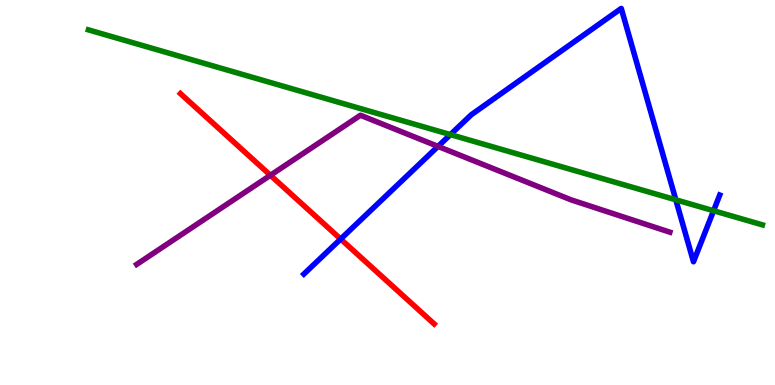[{'lines': ['blue', 'red'], 'intersections': [{'x': 4.4, 'y': 3.79}]}, {'lines': ['green', 'red'], 'intersections': []}, {'lines': ['purple', 'red'], 'intersections': [{'x': 3.49, 'y': 5.45}]}, {'lines': ['blue', 'green'], 'intersections': [{'x': 5.81, 'y': 6.5}, {'x': 8.72, 'y': 4.81}, {'x': 9.21, 'y': 4.53}]}, {'lines': ['blue', 'purple'], 'intersections': [{'x': 5.65, 'y': 6.2}]}, {'lines': ['green', 'purple'], 'intersections': []}]